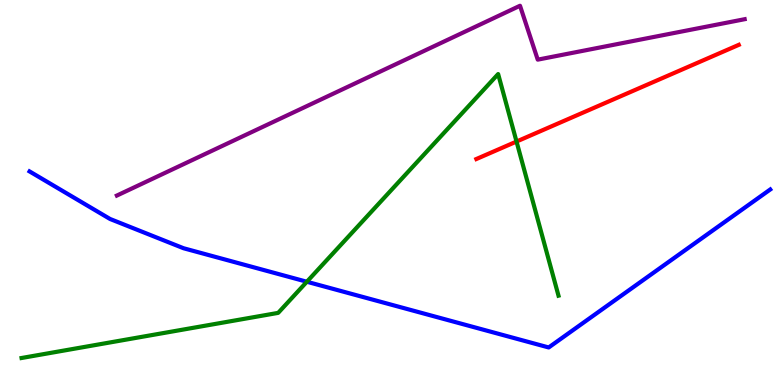[{'lines': ['blue', 'red'], 'intersections': []}, {'lines': ['green', 'red'], 'intersections': [{'x': 6.66, 'y': 6.32}]}, {'lines': ['purple', 'red'], 'intersections': []}, {'lines': ['blue', 'green'], 'intersections': [{'x': 3.96, 'y': 2.68}]}, {'lines': ['blue', 'purple'], 'intersections': []}, {'lines': ['green', 'purple'], 'intersections': []}]